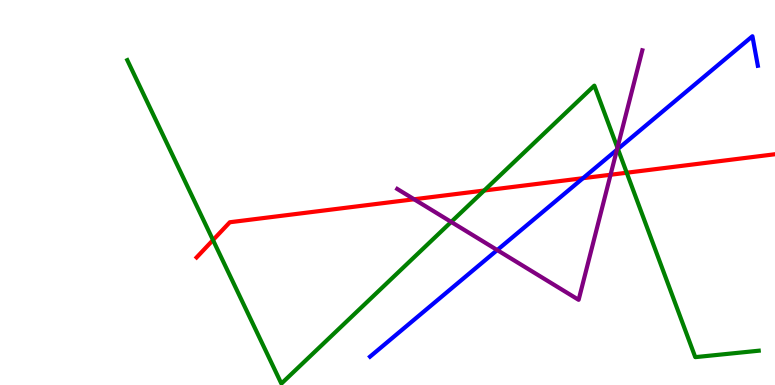[{'lines': ['blue', 'red'], 'intersections': [{'x': 7.52, 'y': 5.37}]}, {'lines': ['green', 'red'], 'intersections': [{'x': 2.75, 'y': 3.76}, {'x': 6.25, 'y': 5.05}, {'x': 8.09, 'y': 5.51}]}, {'lines': ['purple', 'red'], 'intersections': [{'x': 5.34, 'y': 4.82}, {'x': 7.88, 'y': 5.46}]}, {'lines': ['blue', 'green'], 'intersections': [{'x': 7.97, 'y': 6.13}]}, {'lines': ['blue', 'purple'], 'intersections': [{'x': 6.42, 'y': 3.5}, {'x': 7.96, 'y': 6.11}]}, {'lines': ['green', 'purple'], 'intersections': [{'x': 5.82, 'y': 4.24}, {'x': 7.97, 'y': 6.16}]}]